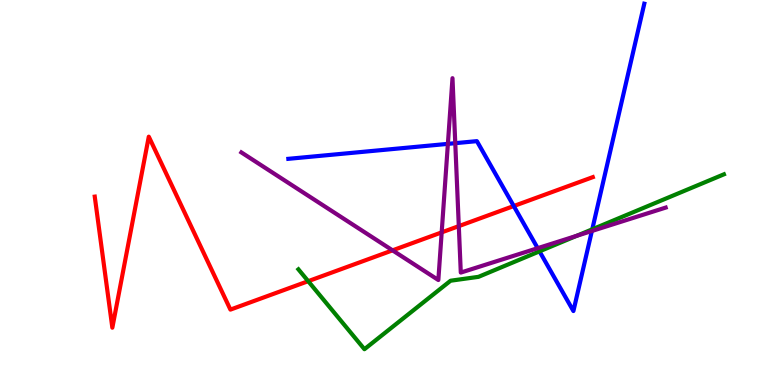[{'lines': ['blue', 'red'], 'intersections': [{'x': 6.63, 'y': 4.65}]}, {'lines': ['green', 'red'], 'intersections': [{'x': 3.98, 'y': 2.7}]}, {'lines': ['purple', 'red'], 'intersections': [{'x': 5.07, 'y': 3.5}, {'x': 5.7, 'y': 3.96}, {'x': 5.92, 'y': 4.13}]}, {'lines': ['blue', 'green'], 'intersections': [{'x': 6.96, 'y': 3.47}, {'x': 7.64, 'y': 4.04}]}, {'lines': ['blue', 'purple'], 'intersections': [{'x': 5.78, 'y': 6.26}, {'x': 5.87, 'y': 6.28}, {'x': 6.94, 'y': 3.55}, {'x': 7.64, 'y': 4.0}]}, {'lines': ['green', 'purple'], 'intersections': [{'x': 7.44, 'y': 3.88}]}]